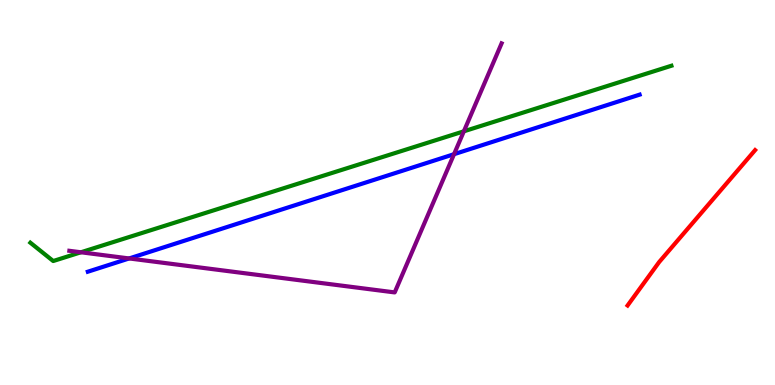[{'lines': ['blue', 'red'], 'intersections': []}, {'lines': ['green', 'red'], 'intersections': []}, {'lines': ['purple', 'red'], 'intersections': []}, {'lines': ['blue', 'green'], 'intersections': []}, {'lines': ['blue', 'purple'], 'intersections': [{'x': 1.67, 'y': 3.29}, {'x': 5.86, 'y': 5.99}]}, {'lines': ['green', 'purple'], 'intersections': [{'x': 1.04, 'y': 3.45}, {'x': 5.99, 'y': 6.59}]}]